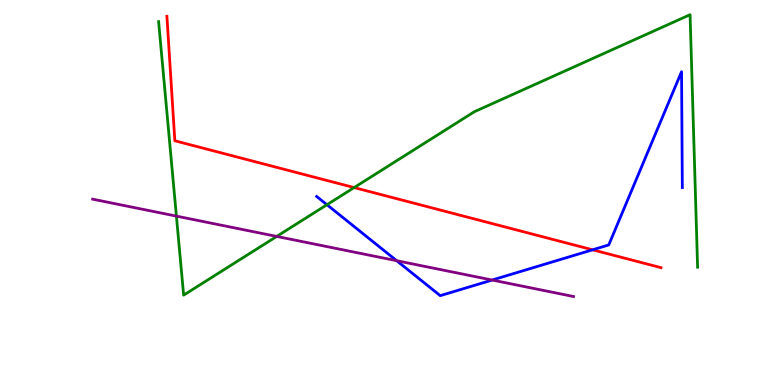[{'lines': ['blue', 'red'], 'intersections': [{'x': 7.65, 'y': 3.51}]}, {'lines': ['green', 'red'], 'intersections': [{'x': 4.57, 'y': 5.13}]}, {'lines': ['purple', 'red'], 'intersections': []}, {'lines': ['blue', 'green'], 'intersections': [{'x': 4.22, 'y': 4.68}]}, {'lines': ['blue', 'purple'], 'intersections': [{'x': 5.12, 'y': 3.23}, {'x': 6.35, 'y': 2.73}]}, {'lines': ['green', 'purple'], 'intersections': [{'x': 2.28, 'y': 4.39}, {'x': 3.57, 'y': 3.86}]}]